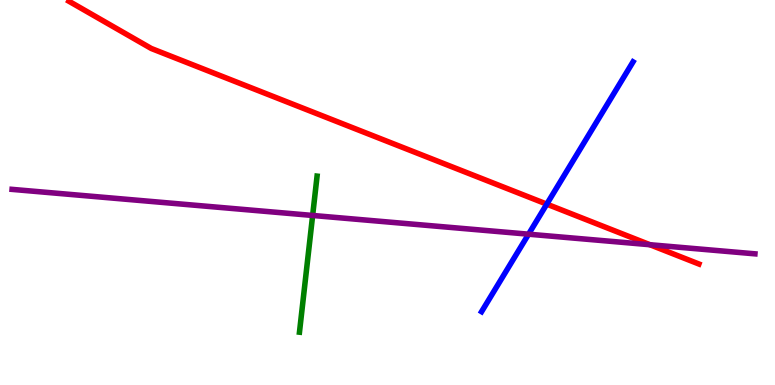[{'lines': ['blue', 'red'], 'intersections': [{'x': 7.06, 'y': 4.7}]}, {'lines': ['green', 'red'], 'intersections': []}, {'lines': ['purple', 'red'], 'intersections': [{'x': 8.39, 'y': 3.64}]}, {'lines': ['blue', 'green'], 'intersections': []}, {'lines': ['blue', 'purple'], 'intersections': [{'x': 6.82, 'y': 3.92}]}, {'lines': ['green', 'purple'], 'intersections': [{'x': 4.03, 'y': 4.4}]}]